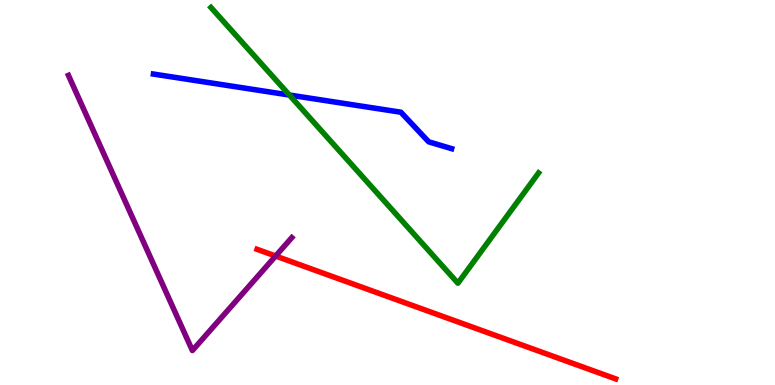[{'lines': ['blue', 'red'], 'intersections': []}, {'lines': ['green', 'red'], 'intersections': []}, {'lines': ['purple', 'red'], 'intersections': [{'x': 3.56, 'y': 3.35}]}, {'lines': ['blue', 'green'], 'intersections': [{'x': 3.73, 'y': 7.53}]}, {'lines': ['blue', 'purple'], 'intersections': []}, {'lines': ['green', 'purple'], 'intersections': []}]